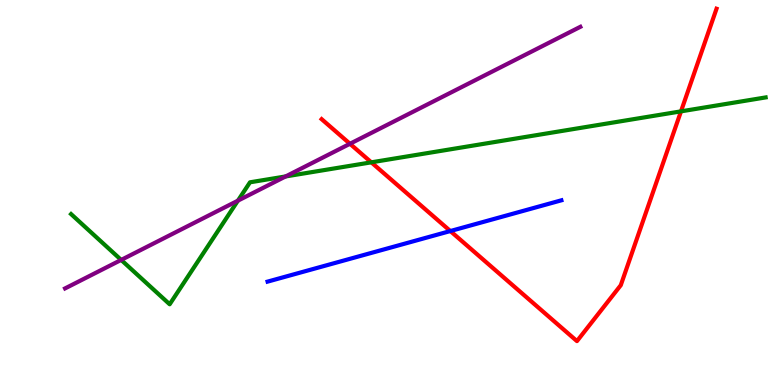[{'lines': ['blue', 'red'], 'intersections': [{'x': 5.81, 'y': 4.0}]}, {'lines': ['green', 'red'], 'intersections': [{'x': 4.79, 'y': 5.78}, {'x': 8.79, 'y': 7.11}]}, {'lines': ['purple', 'red'], 'intersections': [{'x': 4.52, 'y': 6.27}]}, {'lines': ['blue', 'green'], 'intersections': []}, {'lines': ['blue', 'purple'], 'intersections': []}, {'lines': ['green', 'purple'], 'intersections': [{'x': 1.56, 'y': 3.25}, {'x': 3.07, 'y': 4.79}, {'x': 3.69, 'y': 5.42}]}]